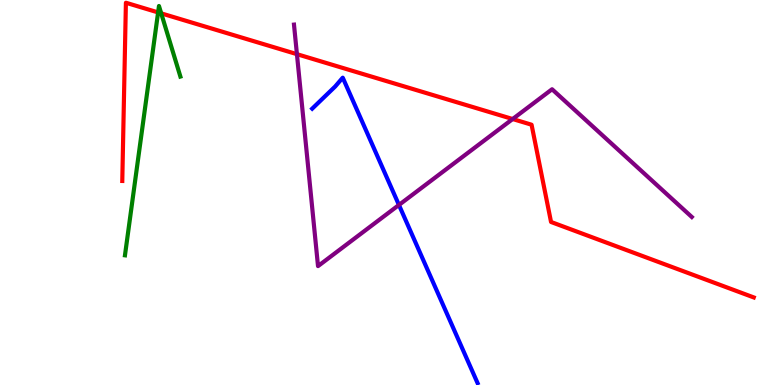[{'lines': ['blue', 'red'], 'intersections': []}, {'lines': ['green', 'red'], 'intersections': [{'x': 2.04, 'y': 9.68}, {'x': 2.08, 'y': 9.65}]}, {'lines': ['purple', 'red'], 'intersections': [{'x': 3.83, 'y': 8.59}, {'x': 6.61, 'y': 6.91}]}, {'lines': ['blue', 'green'], 'intersections': []}, {'lines': ['blue', 'purple'], 'intersections': [{'x': 5.15, 'y': 4.68}]}, {'lines': ['green', 'purple'], 'intersections': []}]